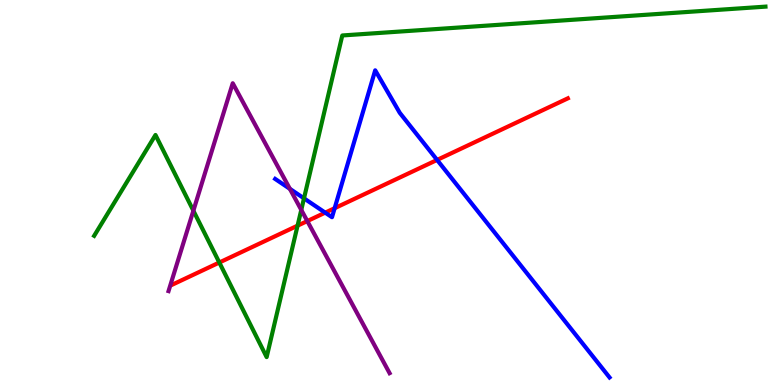[{'lines': ['blue', 'red'], 'intersections': [{'x': 4.2, 'y': 4.48}, {'x': 4.32, 'y': 4.59}, {'x': 5.64, 'y': 5.85}]}, {'lines': ['green', 'red'], 'intersections': [{'x': 2.83, 'y': 3.18}, {'x': 3.84, 'y': 4.14}]}, {'lines': ['purple', 'red'], 'intersections': [{'x': 3.97, 'y': 4.26}]}, {'lines': ['blue', 'green'], 'intersections': [{'x': 3.92, 'y': 4.85}]}, {'lines': ['blue', 'purple'], 'intersections': [{'x': 3.74, 'y': 5.1}]}, {'lines': ['green', 'purple'], 'intersections': [{'x': 2.5, 'y': 4.53}, {'x': 3.89, 'y': 4.55}]}]